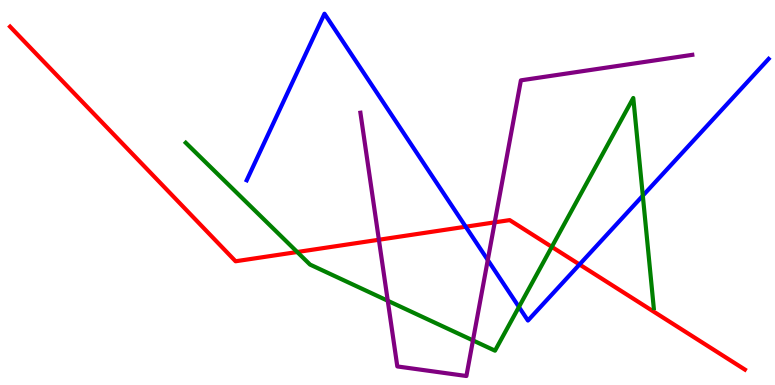[{'lines': ['blue', 'red'], 'intersections': [{'x': 6.01, 'y': 4.11}, {'x': 7.48, 'y': 3.13}]}, {'lines': ['green', 'red'], 'intersections': [{'x': 3.84, 'y': 3.45}, {'x': 7.12, 'y': 3.59}]}, {'lines': ['purple', 'red'], 'intersections': [{'x': 4.89, 'y': 3.77}, {'x': 6.38, 'y': 4.22}]}, {'lines': ['blue', 'green'], 'intersections': [{'x': 6.7, 'y': 2.03}, {'x': 8.29, 'y': 4.92}]}, {'lines': ['blue', 'purple'], 'intersections': [{'x': 6.29, 'y': 3.25}]}, {'lines': ['green', 'purple'], 'intersections': [{'x': 5.0, 'y': 2.19}, {'x': 6.1, 'y': 1.16}]}]